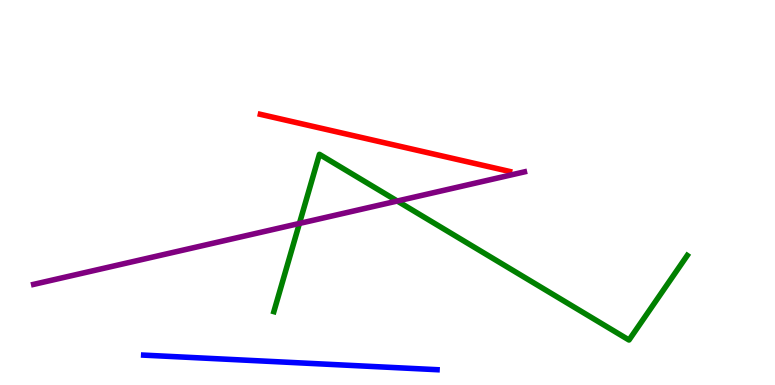[{'lines': ['blue', 'red'], 'intersections': []}, {'lines': ['green', 'red'], 'intersections': []}, {'lines': ['purple', 'red'], 'intersections': []}, {'lines': ['blue', 'green'], 'intersections': []}, {'lines': ['blue', 'purple'], 'intersections': []}, {'lines': ['green', 'purple'], 'intersections': [{'x': 3.86, 'y': 4.2}, {'x': 5.13, 'y': 4.78}]}]